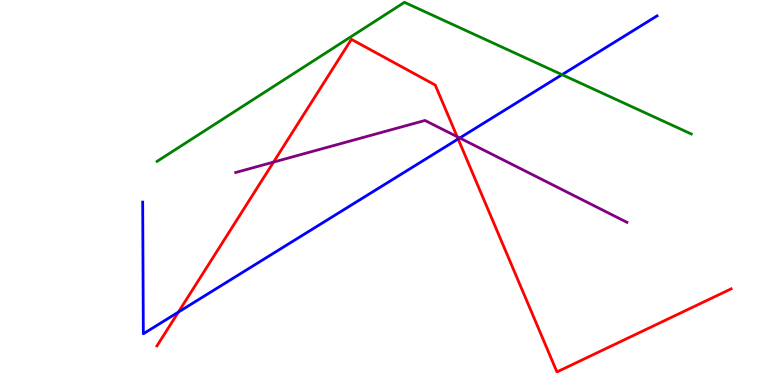[{'lines': ['blue', 'red'], 'intersections': [{'x': 2.3, 'y': 1.89}, {'x': 5.91, 'y': 6.39}]}, {'lines': ['green', 'red'], 'intersections': []}, {'lines': ['purple', 'red'], 'intersections': [{'x': 3.53, 'y': 5.79}, {'x': 5.9, 'y': 6.45}]}, {'lines': ['blue', 'green'], 'intersections': [{'x': 7.25, 'y': 8.06}]}, {'lines': ['blue', 'purple'], 'intersections': [{'x': 5.93, 'y': 6.42}]}, {'lines': ['green', 'purple'], 'intersections': []}]